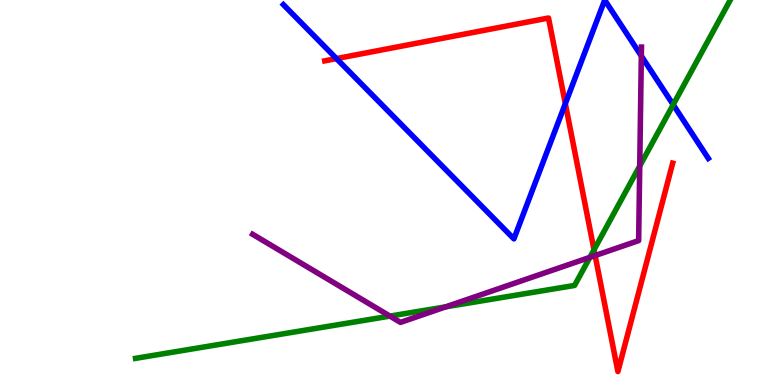[{'lines': ['blue', 'red'], 'intersections': [{'x': 4.34, 'y': 8.48}, {'x': 7.29, 'y': 7.31}]}, {'lines': ['green', 'red'], 'intersections': [{'x': 7.66, 'y': 3.51}]}, {'lines': ['purple', 'red'], 'intersections': [{'x': 7.68, 'y': 3.36}]}, {'lines': ['blue', 'green'], 'intersections': [{'x': 8.69, 'y': 7.28}]}, {'lines': ['blue', 'purple'], 'intersections': [{'x': 8.28, 'y': 8.55}]}, {'lines': ['green', 'purple'], 'intersections': [{'x': 5.03, 'y': 1.79}, {'x': 5.75, 'y': 2.03}, {'x': 7.61, 'y': 3.32}, {'x': 8.25, 'y': 5.69}]}]